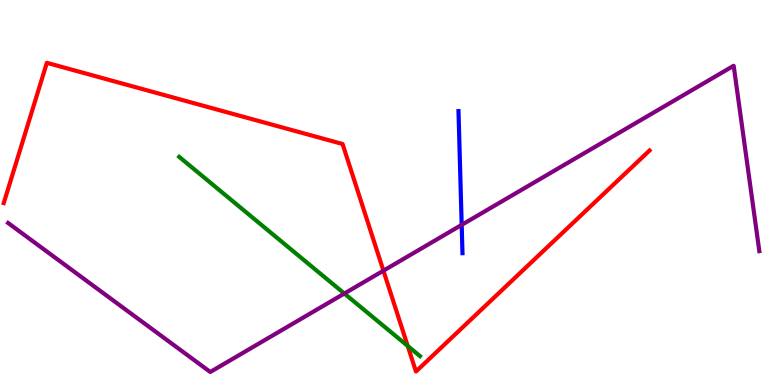[{'lines': ['blue', 'red'], 'intersections': []}, {'lines': ['green', 'red'], 'intersections': [{'x': 5.26, 'y': 1.01}]}, {'lines': ['purple', 'red'], 'intersections': [{'x': 4.95, 'y': 2.97}]}, {'lines': ['blue', 'green'], 'intersections': []}, {'lines': ['blue', 'purple'], 'intersections': [{'x': 5.96, 'y': 4.16}]}, {'lines': ['green', 'purple'], 'intersections': [{'x': 4.44, 'y': 2.38}]}]